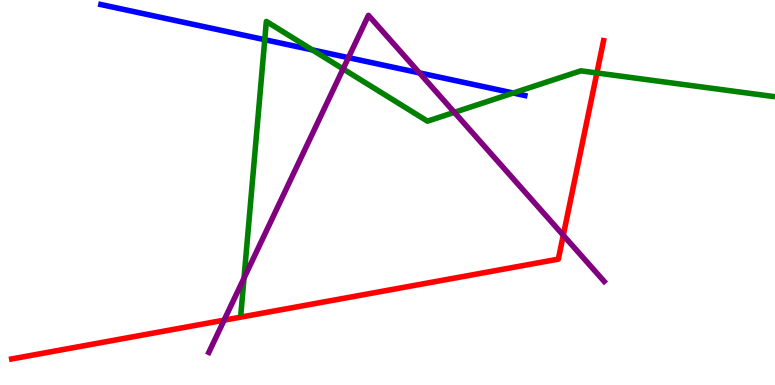[{'lines': ['blue', 'red'], 'intersections': []}, {'lines': ['green', 'red'], 'intersections': [{'x': 7.7, 'y': 8.1}]}, {'lines': ['purple', 'red'], 'intersections': [{'x': 2.89, 'y': 1.68}, {'x': 7.27, 'y': 3.89}]}, {'lines': ['blue', 'green'], 'intersections': [{'x': 3.42, 'y': 8.97}, {'x': 4.03, 'y': 8.7}, {'x': 6.62, 'y': 7.58}]}, {'lines': ['blue', 'purple'], 'intersections': [{'x': 4.5, 'y': 8.5}, {'x': 5.41, 'y': 8.11}]}, {'lines': ['green', 'purple'], 'intersections': [{'x': 3.15, 'y': 2.78}, {'x': 4.43, 'y': 8.21}, {'x': 5.86, 'y': 7.08}]}]